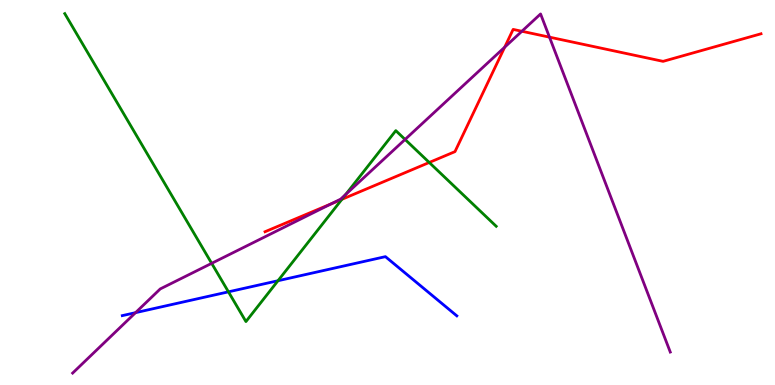[{'lines': ['blue', 'red'], 'intersections': []}, {'lines': ['green', 'red'], 'intersections': [{'x': 4.41, 'y': 4.82}, {'x': 5.54, 'y': 5.78}]}, {'lines': ['purple', 'red'], 'intersections': [{'x': 4.28, 'y': 4.71}, {'x': 6.51, 'y': 8.77}, {'x': 6.73, 'y': 9.19}, {'x': 7.09, 'y': 9.04}]}, {'lines': ['blue', 'green'], 'intersections': [{'x': 2.95, 'y': 2.42}, {'x': 3.59, 'y': 2.71}]}, {'lines': ['blue', 'purple'], 'intersections': [{'x': 1.75, 'y': 1.88}]}, {'lines': ['green', 'purple'], 'intersections': [{'x': 2.73, 'y': 3.16}, {'x': 4.46, 'y': 4.95}, {'x': 5.23, 'y': 6.38}]}]